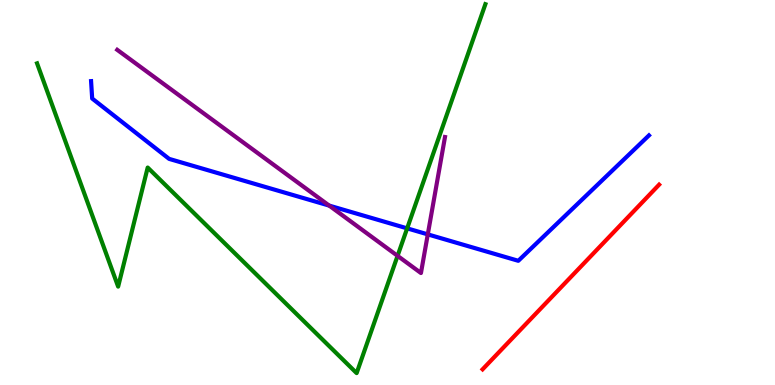[{'lines': ['blue', 'red'], 'intersections': []}, {'lines': ['green', 'red'], 'intersections': []}, {'lines': ['purple', 'red'], 'intersections': []}, {'lines': ['blue', 'green'], 'intersections': [{'x': 5.25, 'y': 4.07}]}, {'lines': ['blue', 'purple'], 'intersections': [{'x': 4.25, 'y': 4.66}, {'x': 5.52, 'y': 3.91}]}, {'lines': ['green', 'purple'], 'intersections': [{'x': 5.13, 'y': 3.35}]}]